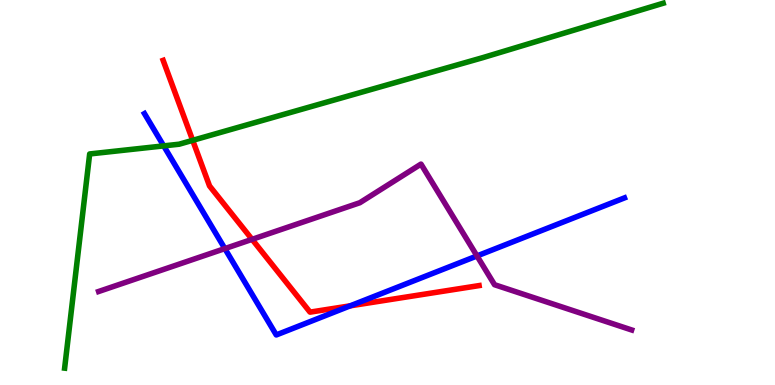[{'lines': ['blue', 'red'], 'intersections': [{'x': 4.52, 'y': 2.06}]}, {'lines': ['green', 'red'], 'intersections': [{'x': 2.49, 'y': 6.35}]}, {'lines': ['purple', 'red'], 'intersections': [{'x': 3.25, 'y': 3.78}]}, {'lines': ['blue', 'green'], 'intersections': [{'x': 2.11, 'y': 6.21}]}, {'lines': ['blue', 'purple'], 'intersections': [{'x': 2.9, 'y': 3.54}, {'x': 6.15, 'y': 3.35}]}, {'lines': ['green', 'purple'], 'intersections': []}]